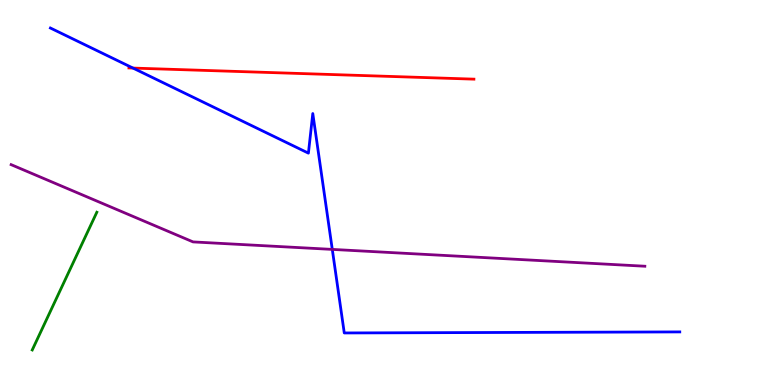[{'lines': ['blue', 'red'], 'intersections': [{'x': 1.72, 'y': 8.23}]}, {'lines': ['green', 'red'], 'intersections': []}, {'lines': ['purple', 'red'], 'intersections': []}, {'lines': ['blue', 'green'], 'intersections': []}, {'lines': ['blue', 'purple'], 'intersections': [{'x': 4.29, 'y': 3.52}]}, {'lines': ['green', 'purple'], 'intersections': []}]